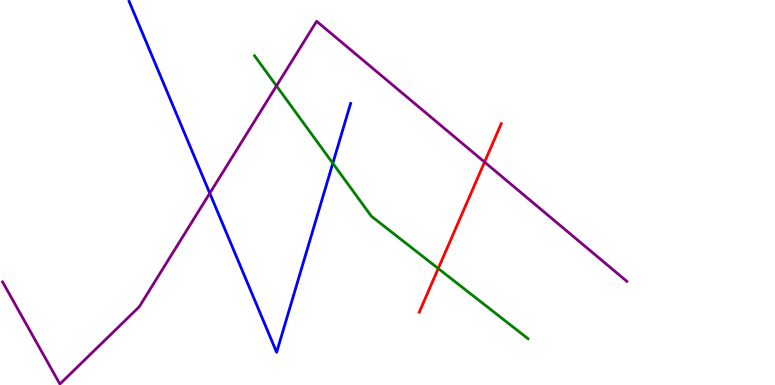[{'lines': ['blue', 'red'], 'intersections': []}, {'lines': ['green', 'red'], 'intersections': [{'x': 5.65, 'y': 3.03}]}, {'lines': ['purple', 'red'], 'intersections': [{'x': 6.25, 'y': 5.79}]}, {'lines': ['blue', 'green'], 'intersections': [{'x': 4.29, 'y': 5.76}]}, {'lines': ['blue', 'purple'], 'intersections': [{'x': 2.71, 'y': 4.98}]}, {'lines': ['green', 'purple'], 'intersections': [{'x': 3.57, 'y': 7.77}]}]